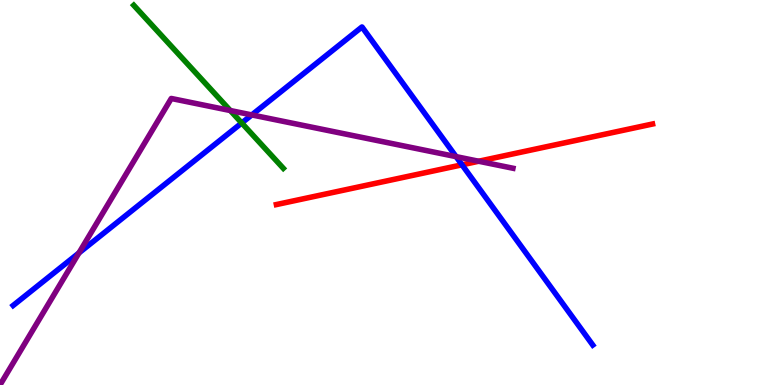[{'lines': ['blue', 'red'], 'intersections': [{'x': 5.96, 'y': 5.72}]}, {'lines': ['green', 'red'], 'intersections': []}, {'lines': ['purple', 'red'], 'intersections': [{'x': 6.18, 'y': 5.81}]}, {'lines': ['blue', 'green'], 'intersections': [{'x': 3.12, 'y': 6.81}]}, {'lines': ['blue', 'purple'], 'intersections': [{'x': 1.02, 'y': 3.43}, {'x': 3.25, 'y': 7.01}, {'x': 5.88, 'y': 5.93}]}, {'lines': ['green', 'purple'], 'intersections': [{'x': 2.97, 'y': 7.13}]}]